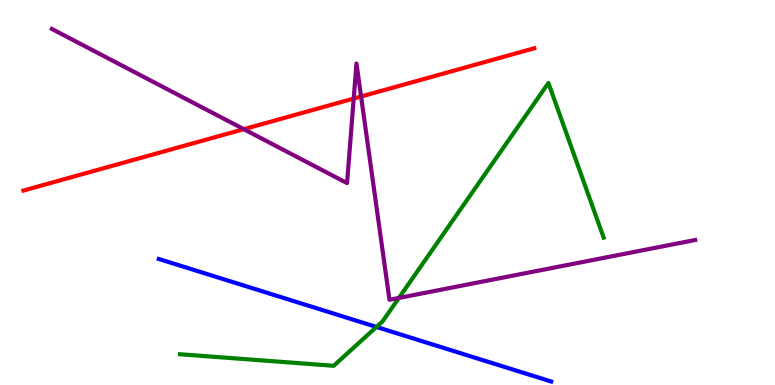[{'lines': ['blue', 'red'], 'intersections': []}, {'lines': ['green', 'red'], 'intersections': []}, {'lines': ['purple', 'red'], 'intersections': [{'x': 3.15, 'y': 6.64}, {'x': 4.56, 'y': 7.44}, {'x': 4.66, 'y': 7.49}]}, {'lines': ['blue', 'green'], 'intersections': [{'x': 4.86, 'y': 1.51}]}, {'lines': ['blue', 'purple'], 'intersections': []}, {'lines': ['green', 'purple'], 'intersections': [{'x': 5.15, 'y': 2.26}]}]